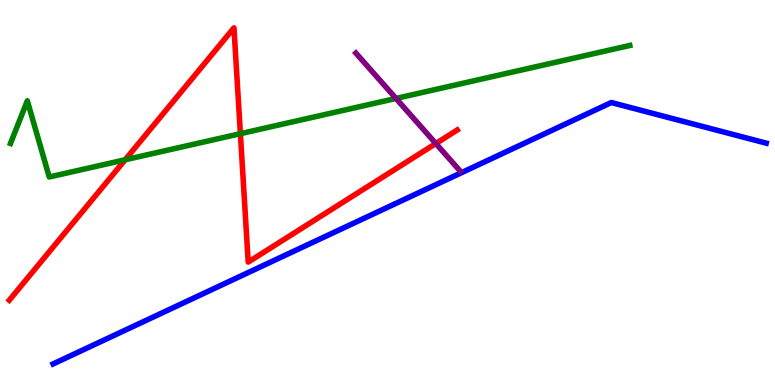[{'lines': ['blue', 'red'], 'intersections': []}, {'lines': ['green', 'red'], 'intersections': [{'x': 1.61, 'y': 5.85}, {'x': 3.1, 'y': 6.53}]}, {'lines': ['purple', 'red'], 'intersections': [{'x': 5.62, 'y': 6.27}]}, {'lines': ['blue', 'green'], 'intersections': []}, {'lines': ['blue', 'purple'], 'intersections': []}, {'lines': ['green', 'purple'], 'intersections': [{'x': 5.11, 'y': 7.44}]}]